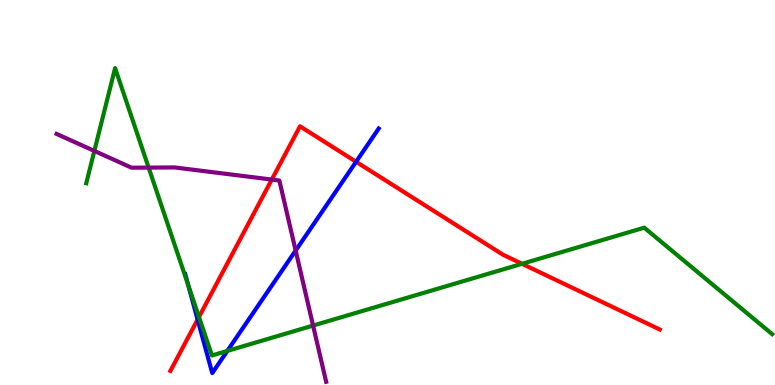[{'lines': ['blue', 'red'], 'intersections': [{'x': 2.55, 'y': 1.7}, {'x': 4.59, 'y': 5.8}]}, {'lines': ['green', 'red'], 'intersections': [{'x': 2.57, 'y': 1.77}, {'x': 6.74, 'y': 3.15}]}, {'lines': ['purple', 'red'], 'intersections': [{'x': 3.51, 'y': 5.34}]}, {'lines': ['blue', 'green'], 'intersections': [{'x': 2.43, 'y': 2.61}, {'x': 2.93, 'y': 0.885}]}, {'lines': ['blue', 'purple'], 'intersections': [{'x': 3.81, 'y': 3.49}]}, {'lines': ['green', 'purple'], 'intersections': [{'x': 1.22, 'y': 6.08}, {'x': 1.92, 'y': 5.65}, {'x': 4.04, 'y': 1.54}]}]